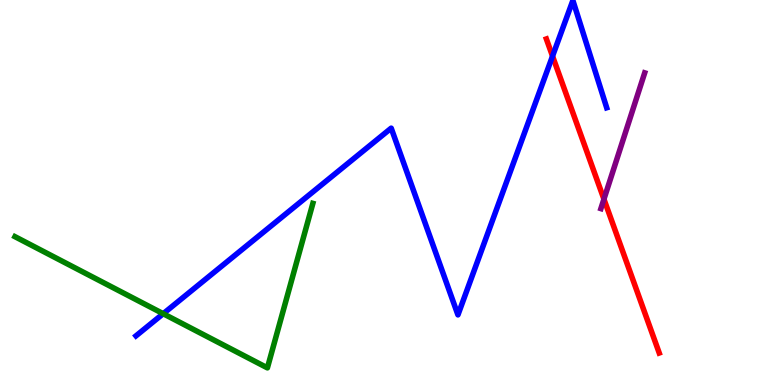[{'lines': ['blue', 'red'], 'intersections': [{'x': 7.13, 'y': 8.54}]}, {'lines': ['green', 'red'], 'intersections': []}, {'lines': ['purple', 'red'], 'intersections': [{'x': 7.79, 'y': 4.83}]}, {'lines': ['blue', 'green'], 'intersections': [{'x': 2.11, 'y': 1.85}]}, {'lines': ['blue', 'purple'], 'intersections': []}, {'lines': ['green', 'purple'], 'intersections': []}]